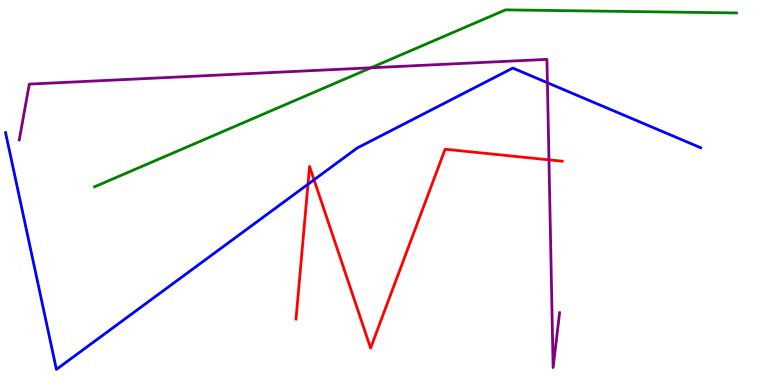[{'lines': ['blue', 'red'], 'intersections': [{'x': 3.97, 'y': 5.21}, {'x': 4.05, 'y': 5.33}]}, {'lines': ['green', 'red'], 'intersections': []}, {'lines': ['purple', 'red'], 'intersections': [{'x': 7.08, 'y': 5.85}]}, {'lines': ['blue', 'green'], 'intersections': []}, {'lines': ['blue', 'purple'], 'intersections': [{'x': 7.06, 'y': 7.85}]}, {'lines': ['green', 'purple'], 'intersections': [{'x': 4.79, 'y': 8.24}]}]